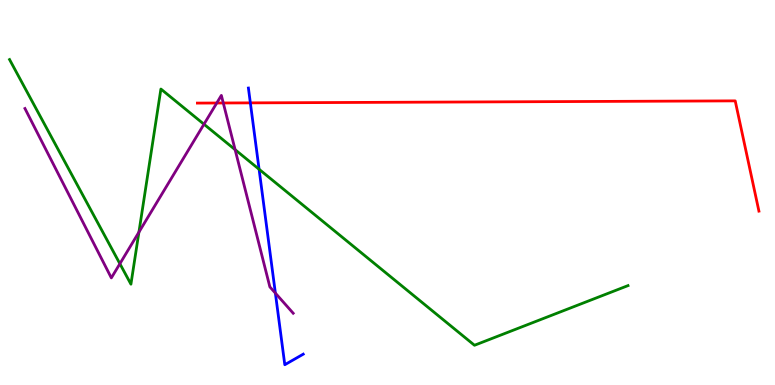[{'lines': ['blue', 'red'], 'intersections': [{'x': 3.23, 'y': 7.33}]}, {'lines': ['green', 'red'], 'intersections': []}, {'lines': ['purple', 'red'], 'intersections': [{'x': 2.8, 'y': 7.32}, {'x': 2.88, 'y': 7.33}]}, {'lines': ['blue', 'green'], 'intersections': [{'x': 3.34, 'y': 5.6}]}, {'lines': ['blue', 'purple'], 'intersections': [{'x': 3.55, 'y': 2.39}]}, {'lines': ['green', 'purple'], 'intersections': [{'x': 1.55, 'y': 3.15}, {'x': 1.79, 'y': 3.97}, {'x': 2.63, 'y': 6.77}, {'x': 3.03, 'y': 6.11}]}]